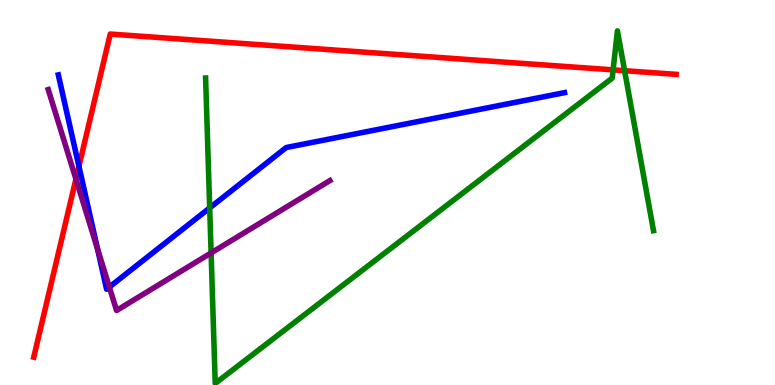[{'lines': ['blue', 'red'], 'intersections': [{'x': 1.02, 'y': 5.68}]}, {'lines': ['green', 'red'], 'intersections': [{'x': 7.91, 'y': 8.19}, {'x': 8.06, 'y': 8.16}]}, {'lines': ['purple', 'red'], 'intersections': [{'x': 0.98, 'y': 5.35}]}, {'lines': ['blue', 'green'], 'intersections': [{'x': 2.71, 'y': 4.6}]}, {'lines': ['blue', 'purple'], 'intersections': [{'x': 1.26, 'y': 3.54}, {'x': 1.41, 'y': 2.54}]}, {'lines': ['green', 'purple'], 'intersections': [{'x': 2.72, 'y': 3.43}]}]